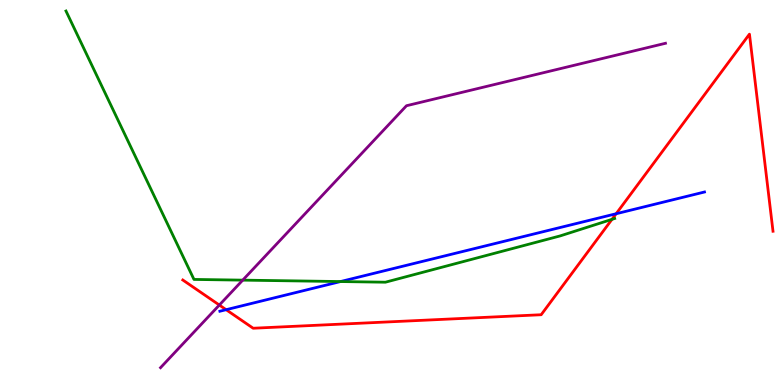[{'lines': ['blue', 'red'], 'intersections': [{'x': 2.92, 'y': 1.96}, {'x': 7.95, 'y': 4.45}]}, {'lines': ['green', 'red'], 'intersections': [{'x': 7.9, 'y': 4.3}]}, {'lines': ['purple', 'red'], 'intersections': [{'x': 2.83, 'y': 2.08}]}, {'lines': ['blue', 'green'], 'intersections': [{'x': 4.39, 'y': 2.69}]}, {'lines': ['blue', 'purple'], 'intersections': []}, {'lines': ['green', 'purple'], 'intersections': [{'x': 3.13, 'y': 2.72}]}]